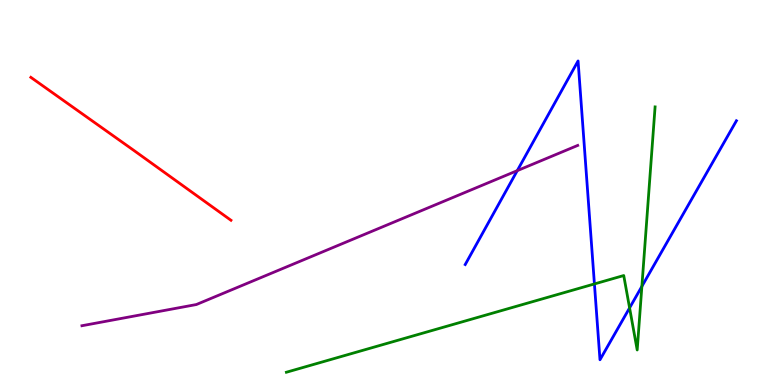[{'lines': ['blue', 'red'], 'intersections': []}, {'lines': ['green', 'red'], 'intersections': []}, {'lines': ['purple', 'red'], 'intersections': []}, {'lines': ['blue', 'green'], 'intersections': [{'x': 7.67, 'y': 2.62}, {'x': 8.12, 'y': 2.0}, {'x': 8.28, 'y': 2.56}]}, {'lines': ['blue', 'purple'], 'intersections': [{'x': 6.67, 'y': 5.57}]}, {'lines': ['green', 'purple'], 'intersections': []}]